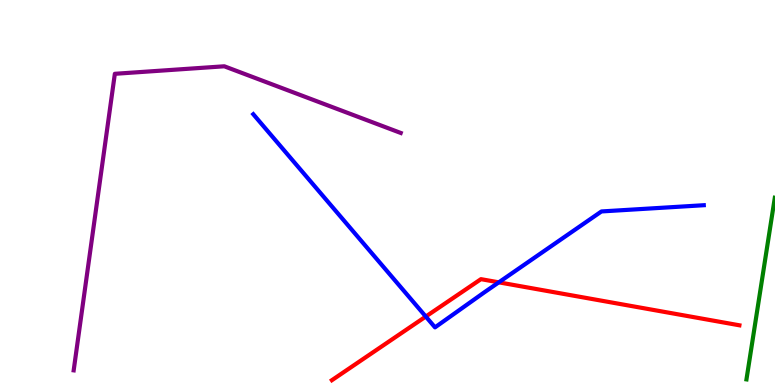[{'lines': ['blue', 'red'], 'intersections': [{'x': 5.49, 'y': 1.78}, {'x': 6.44, 'y': 2.67}]}, {'lines': ['green', 'red'], 'intersections': []}, {'lines': ['purple', 'red'], 'intersections': []}, {'lines': ['blue', 'green'], 'intersections': []}, {'lines': ['blue', 'purple'], 'intersections': []}, {'lines': ['green', 'purple'], 'intersections': []}]